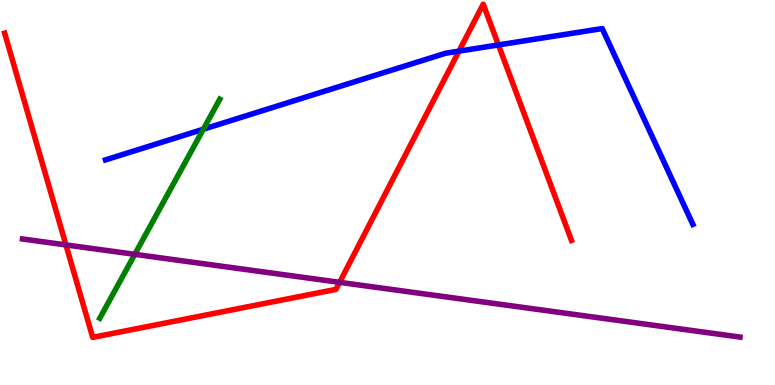[{'lines': ['blue', 'red'], 'intersections': [{'x': 5.92, 'y': 8.67}, {'x': 6.43, 'y': 8.83}]}, {'lines': ['green', 'red'], 'intersections': []}, {'lines': ['purple', 'red'], 'intersections': [{'x': 0.851, 'y': 3.64}, {'x': 4.38, 'y': 2.67}]}, {'lines': ['blue', 'green'], 'intersections': [{'x': 2.62, 'y': 6.64}]}, {'lines': ['blue', 'purple'], 'intersections': []}, {'lines': ['green', 'purple'], 'intersections': [{'x': 1.74, 'y': 3.39}]}]